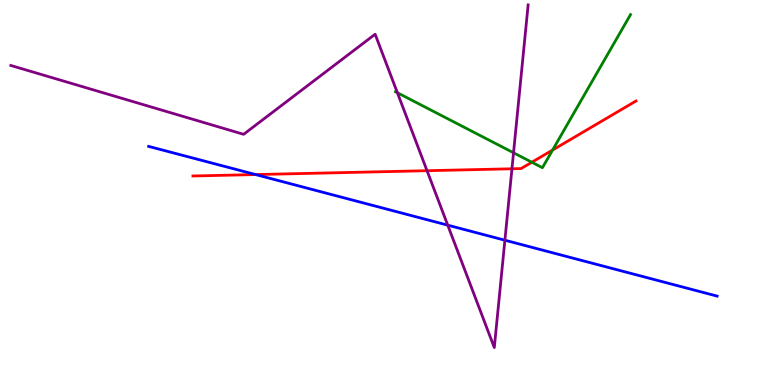[{'lines': ['blue', 'red'], 'intersections': [{'x': 3.3, 'y': 5.47}]}, {'lines': ['green', 'red'], 'intersections': [{'x': 6.86, 'y': 5.79}, {'x': 7.13, 'y': 6.1}]}, {'lines': ['purple', 'red'], 'intersections': [{'x': 5.51, 'y': 5.57}, {'x': 6.61, 'y': 5.62}]}, {'lines': ['blue', 'green'], 'intersections': []}, {'lines': ['blue', 'purple'], 'intersections': [{'x': 5.78, 'y': 4.15}, {'x': 6.51, 'y': 3.76}]}, {'lines': ['green', 'purple'], 'intersections': [{'x': 5.13, 'y': 7.59}, {'x': 6.63, 'y': 6.03}]}]